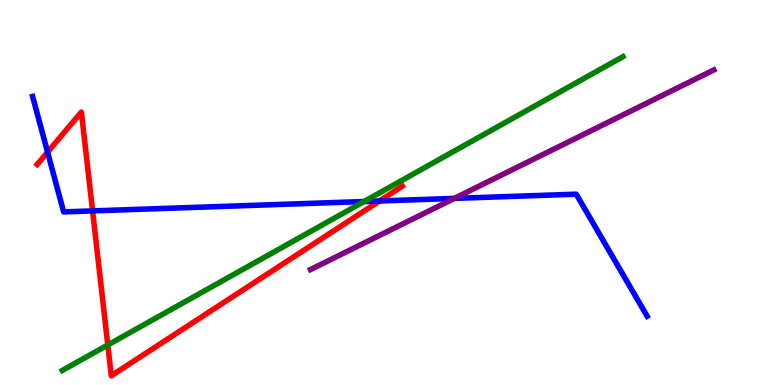[{'lines': ['blue', 'red'], 'intersections': [{'x': 0.614, 'y': 6.05}, {'x': 1.19, 'y': 4.52}, {'x': 4.9, 'y': 4.78}]}, {'lines': ['green', 'red'], 'intersections': [{'x': 1.39, 'y': 1.04}]}, {'lines': ['purple', 'red'], 'intersections': []}, {'lines': ['blue', 'green'], 'intersections': [{'x': 4.7, 'y': 4.77}]}, {'lines': ['blue', 'purple'], 'intersections': [{'x': 5.86, 'y': 4.85}]}, {'lines': ['green', 'purple'], 'intersections': []}]